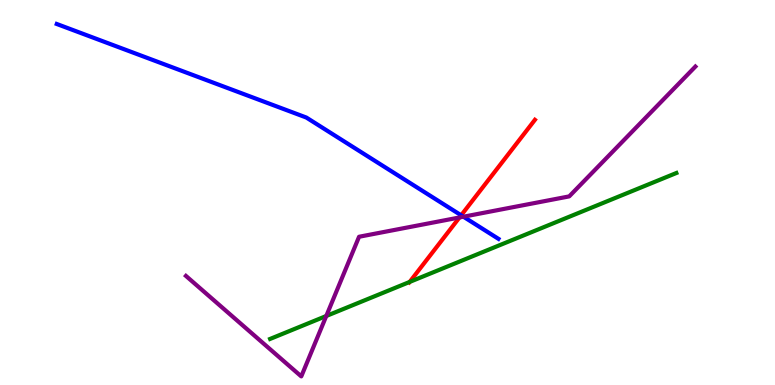[{'lines': ['blue', 'red'], 'intersections': [{'x': 5.95, 'y': 4.41}]}, {'lines': ['green', 'red'], 'intersections': [{'x': 5.29, 'y': 2.68}]}, {'lines': ['purple', 'red'], 'intersections': [{'x': 5.93, 'y': 4.35}]}, {'lines': ['blue', 'green'], 'intersections': []}, {'lines': ['blue', 'purple'], 'intersections': [{'x': 5.98, 'y': 4.37}]}, {'lines': ['green', 'purple'], 'intersections': [{'x': 4.21, 'y': 1.79}]}]